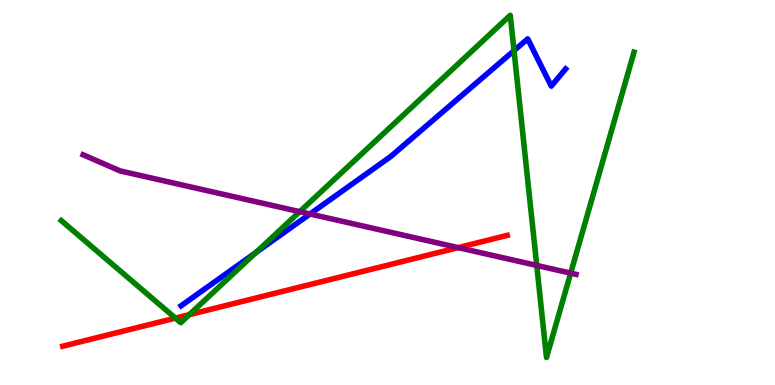[{'lines': ['blue', 'red'], 'intersections': []}, {'lines': ['green', 'red'], 'intersections': [{'x': 2.26, 'y': 1.74}, {'x': 2.44, 'y': 1.83}]}, {'lines': ['purple', 'red'], 'intersections': [{'x': 5.91, 'y': 3.57}]}, {'lines': ['blue', 'green'], 'intersections': [{'x': 3.3, 'y': 3.44}, {'x': 6.63, 'y': 8.68}]}, {'lines': ['blue', 'purple'], 'intersections': [{'x': 4.0, 'y': 4.44}]}, {'lines': ['green', 'purple'], 'intersections': [{'x': 3.87, 'y': 4.5}, {'x': 6.93, 'y': 3.11}, {'x': 7.36, 'y': 2.91}]}]